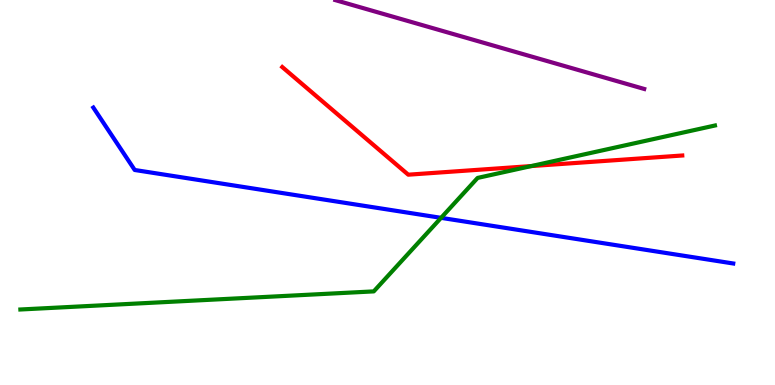[{'lines': ['blue', 'red'], 'intersections': []}, {'lines': ['green', 'red'], 'intersections': [{'x': 6.85, 'y': 5.69}]}, {'lines': ['purple', 'red'], 'intersections': []}, {'lines': ['blue', 'green'], 'intersections': [{'x': 5.69, 'y': 4.34}]}, {'lines': ['blue', 'purple'], 'intersections': []}, {'lines': ['green', 'purple'], 'intersections': []}]